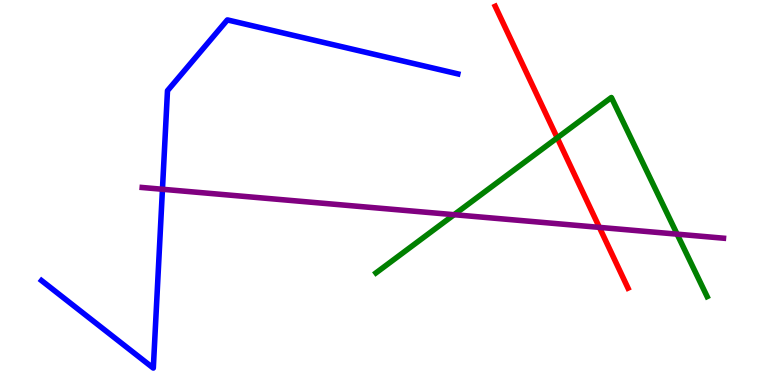[{'lines': ['blue', 'red'], 'intersections': []}, {'lines': ['green', 'red'], 'intersections': [{'x': 7.19, 'y': 6.42}]}, {'lines': ['purple', 'red'], 'intersections': [{'x': 7.73, 'y': 4.09}]}, {'lines': ['blue', 'green'], 'intersections': []}, {'lines': ['blue', 'purple'], 'intersections': [{'x': 2.1, 'y': 5.08}]}, {'lines': ['green', 'purple'], 'intersections': [{'x': 5.86, 'y': 4.42}, {'x': 8.74, 'y': 3.92}]}]